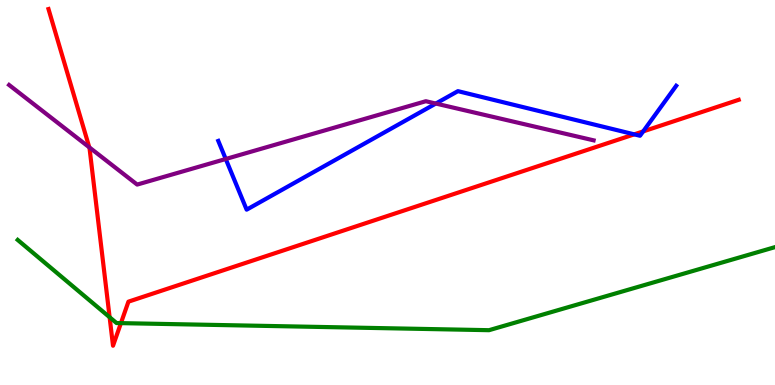[{'lines': ['blue', 'red'], 'intersections': [{'x': 8.18, 'y': 6.51}, {'x': 8.3, 'y': 6.59}]}, {'lines': ['green', 'red'], 'intersections': [{'x': 1.41, 'y': 1.76}, {'x': 1.56, 'y': 1.61}]}, {'lines': ['purple', 'red'], 'intersections': [{'x': 1.15, 'y': 6.17}]}, {'lines': ['blue', 'green'], 'intersections': []}, {'lines': ['blue', 'purple'], 'intersections': [{'x': 2.91, 'y': 5.87}, {'x': 5.62, 'y': 7.31}]}, {'lines': ['green', 'purple'], 'intersections': []}]